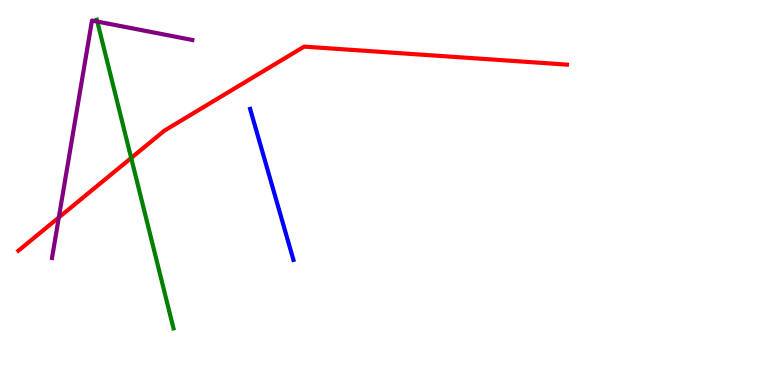[{'lines': ['blue', 'red'], 'intersections': []}, {'lines': ['green', 'red'], 'intersections': [{'x': 1.69, 'y': 5.9}]}, {'lines': ['purple', 'red'], 'intersections': [{'x': 0.759, 'y': 4.35}]}, {'lines': ['blue', 'green'], 'intersections': []}, {'lines': ['blue', 'purple'], 'intersections': []}, {'lines': ['green', 'purple'], 'intersections': [{'x': 1.26, 'y': 9.44}]}]